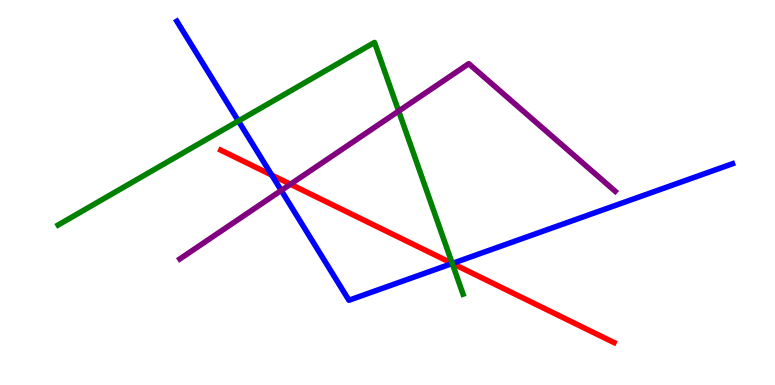[{'lines': ['blue', 'red'], 'intersections': [{'x': 3.51, 'y': 5.45}, {'x': 5.84, 'y': 3.16}]}, {'lines': ['green', 'red'], 'intersections': [{'x': 5.84, 'y': 3.16}]}, {'lines': ['purple', 'red'], 'intersections': [{'x': 3.75, 'y': 5.21}]}, {'lines': ['blue', 'green'], 'intersections': [{'x': 3.08, 'y': 6.86}, {'x': 5.84, 'y': 3.16}]}, {'lines': ['blue', 'purple'], 'intersections': [{'x': 3.63, 'y': 5.05}]}, {'lines': ['green', 'purple'], 'intersections': [{'x': 5.14, 'y': 7.11}]}]